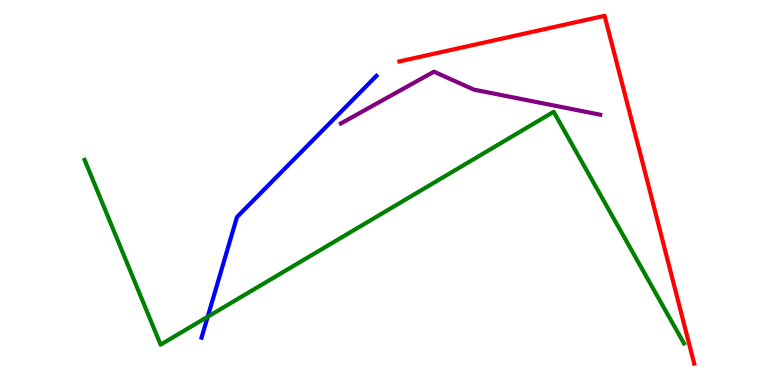[{'lines': ['blue', 'red'], 'intersections': []}, {'lines': ['green', 'red'], 'intersections': []}, {'lines': ['purple', 'red'], 'intersections': []}, {'lines': ['blue', 'green'], 'intersections': [{'x': 2.68, 'y': 1.77}]}, {'lines': ['blue', 'purple'], 'intersections': []}, {'lines': ['green', 'purple'], 'intersections': []}]